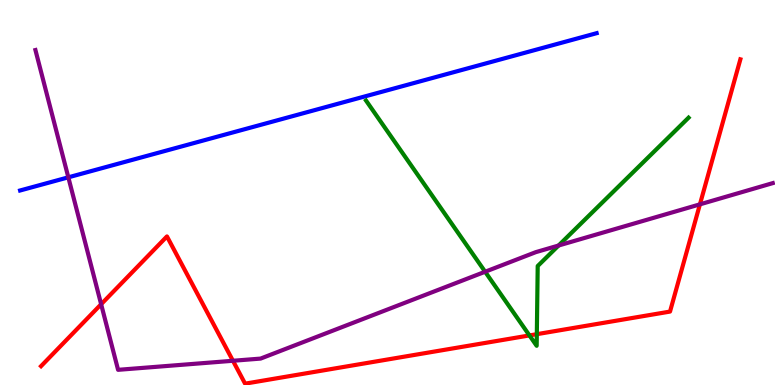[{'lines': ['blue', 'red'], 'intersections': []}, {'lines': ['green', 'red'], 'intersections': [{'x': 6.83, 'y': 1.29}, {'x': 6.93, 'y': 1.32}]}, {'lines': ['purple', 'red'], 'intersections': [{'x': 1.3, 'y': 2.1}, {'x': 3.01, 'y': 0.629}, {'x': 9.03, 'y': 4.69}]}, {'lines': ['blue', 'green'], 'intersections': []}, {'lines': ['blue', 'purple'], 'intersections': [{'x': 0.882, 'y': 5.39}]}, {'lines': ['green', 'purple'], 'intersections': [{'x': 6.26, 'y': 2.94}, {'x': 7.21, 'y': 3.62}]}]